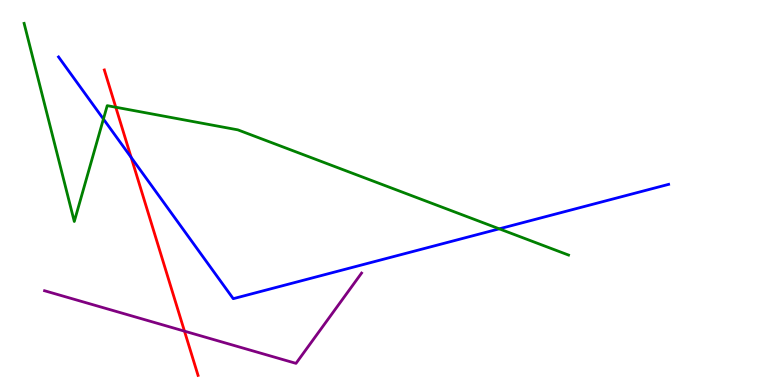[{'lines': ['blue', 'red'], 'intersections': [{'x': 1.69, 'y': 5.91}]}, {'lines': ['green', 'red'], 'intersections': [{'x': 1.49, 'y': 7.21}]}, {'lines': ['purple', 'red'], 'intersections': [{'x': 2.38, 'y': 1.4}]}, {'lines': ['blue', 'green'], 'intersections': [{'x': 1.33, 'y': 6.91}, {'x': 6.44, 'y': 4.06}]}, {'lines': ['blue', 'purple'], 'intersections': []}, {'lines': ['green', 'purple'], 'intersections': []}]